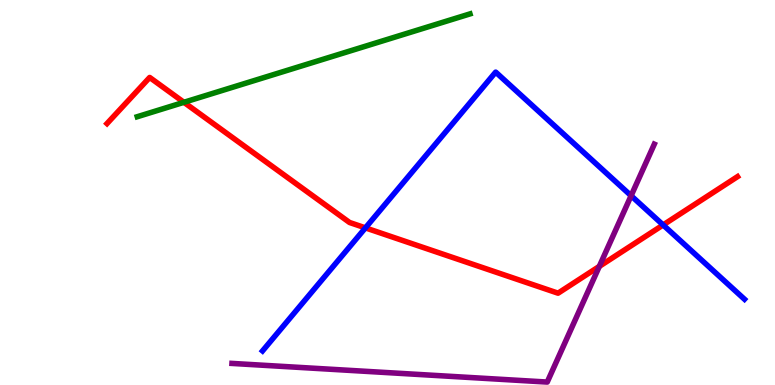[{'lines': ['blue', 'red'], 'intersections': [{'x': 4.72, 'y': 4.08}, {'x': 8.56, 'y': 4.16}]}, {'lines': ['green', 'red'], 'intersections': [{'x': 2.37, 'y': 7.34}]}, {'lines': ['purple', 'red'], 'intersections': [{'x': 7.73, 'y': 3.08}]}, {'lines': ['blue', 'green'], 'intersections': []}, {'lines': ['blue', 'purple'], 'intersections': [{'x': 8.14, 'y': 4.92}]}, {'lines': ['green', 'purple'], 'intersections': []}]